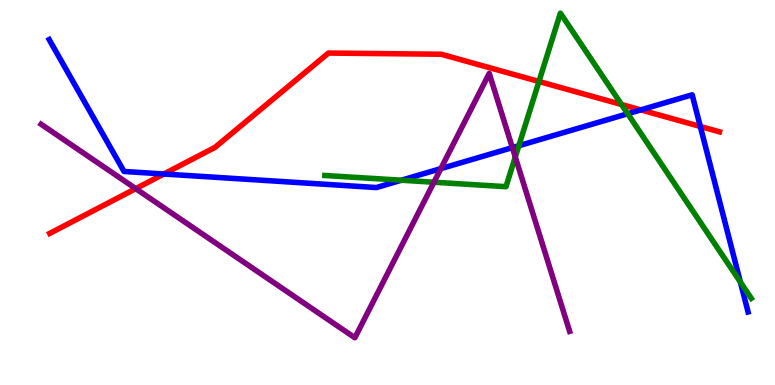[{'lines': ['blue', 'red'], 'intersections': [{'x': 2.11, 'y': 5.48}, {'x': 8.27, 'y': 7.15}, {'x': 9.04, 'y': 6.71}]}, {'lines': ['green', 'red'], 'intersections': [{'x': 6.95, 'y': 7.88}, {'x': 8.02, 'y': 7.29}]}, {'lines': ['purple', 'red'], 'intersections': [{'x': 1.75, 'y': 5.1}]}, {'lines': ['blue', 'green'], 'intersections': [{'x': 5.18, 'y': 5.32}, {'x': 6.69, 'y': 6.22}, {'x': 8.1, 'y': 7.05}, {'x': 9.55, 'y': 2.67}]}, {'lines': ['blue', 'purple'], 'intersections': [{'x': 5.69, 'y': 5.62}, {'x': 6.61, 'y': 6.17}]}, {'lines': ['green', 'purple'], 'intersections': [{'x': 5.6, 'y': 5.27}, {'x': 6.65, 'y': 5.92}]}]